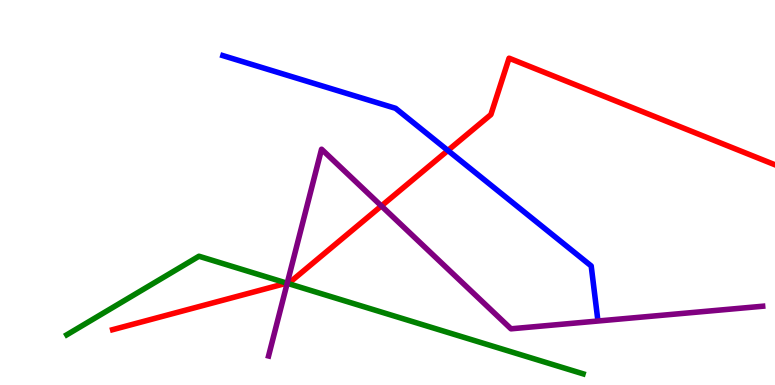[{'lines': ['blue', 'red'], 'intersections': [{'x': 5.78, 'y': 6.09}]}, {'lines': ['green', 'red'], 'intersections': [{'x': 3.7, 'y': 2.65}]}, {'lines': ['purple', 'red'], 'intersections': [{'x': 3.71, 'y': 2.65}, {'x': 4.92, 'y': 4.65}]}, {'lines': ['blue', 'green'], 'intersections': []}, {'lines': ['blue', 'purple'], 'intersections': []}, {'lines': ['green', 'purple'], 'intersections': [{'x': 3.71, 'y': 2.64}]}]